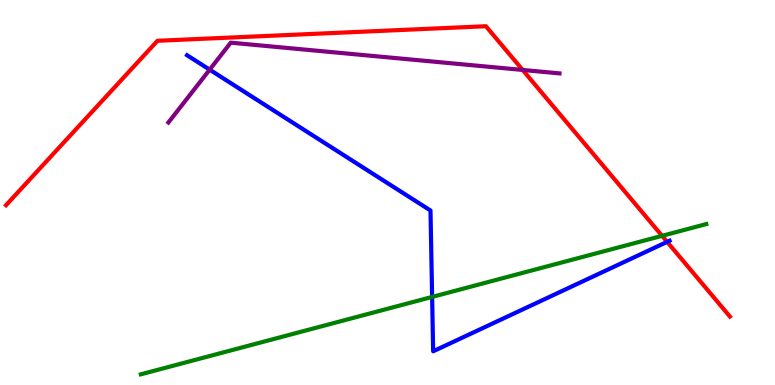[{'lines': ['blue', 'red'], 'intersections': [{'x': 8.61, 'y': 3.72}]}, {'lines': ['green', 'red'], 'intersections': [{'x': 8.54, 'y': 3.87}]}, {'lines': ['purple', 'red'], 'intersections': [{'x': 6.74, 'y': 8.18}]}, {'lines': ['blue', 'green'], 'intersections': [{'x': 5.58, 'y': 2.29}]}, {'lines': ['blue', 'purple'], 'intersections': [{'x': 2.71, 'y': 8.19}]}, {'lines': ['green', 'purple'], 'intersections': []}]